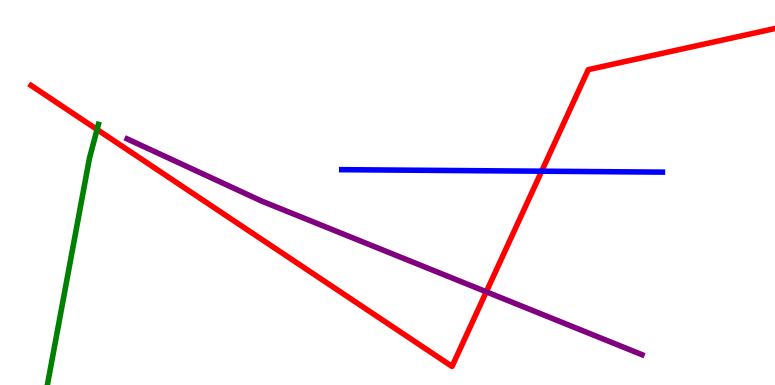[{'lines': ['blue', 'red'], 'intersections': [{'x': 6.99, 'y': 5.55}]}, {'lines': ['green', 'red'], 'intersections': [{'x': 1.25, 'y': 6.64}]}, {'lines': ['purple', 'red'], 'intersections': [{'x': 6.27, 'y': 2.42}]}, {'lines': ['blue', 'green'], 'intersections': []}, {'lines': ['blue', 'purple'], 'intersections': []}, {'lines': ['green', 'purple'], 'intersections': []}]